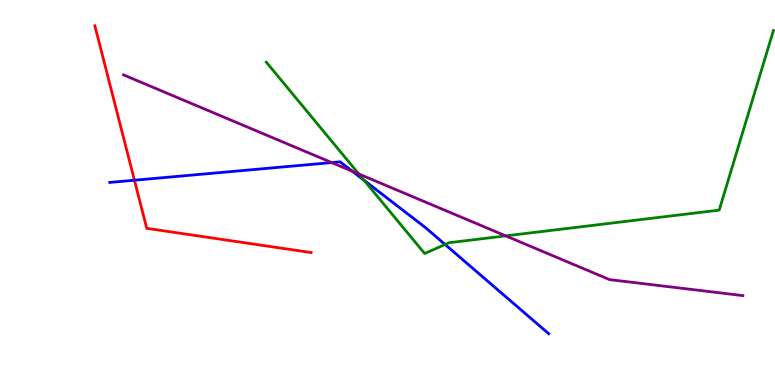[{'lines': ['blue', 'red'], 'intersections': [{'x': 1.73, 'y': 5.32}]}, {'lines': ['green', 'red'], 'intersections': []}, {'lines': ['purple', 'red'], 'intersections': []}, {'lines': ['blue', 'green'], 'intersections': [{'x': 4.7, 'y': 5.32}, {'x': 5.74, 'y': 3.65}]}, {'lines': ['blue', 'purple'], 'intersections': [{'x': 4.28, 'y': 5.78}, {'x': 4.55, 'y': 5.55}]}, {'lines': ['green', 'purple'], 'intersections': [{'x': 4.63, 'y': 5.48}, {'x': 6.53, 'y': 3.87}]}]